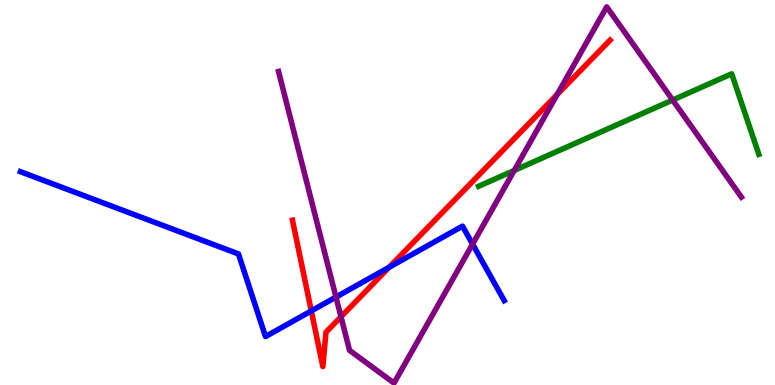[{'lines': ['blue', 'red'], 'intersections': [{'x': 4.02, 'y': 1.92}, {'x': 5.02, 'y': 3.06}]}, {'lines': ['green', 'red'], 'intersections': []}, {'lines': ['purple', 'red'], 'intersections': [{'x': 4.4, 'y': 1.77}, {'x': 7.19, 'y': 7.54}]}, {'lines': ['blue', 'green'], 'intersections': []}, {'lines': ['blue', 'purple'], 'intersections': [{'x': 4.34, 'y': 2.28}, {'x': 6.1, 'y': 3.66}]}, {'lines': ['green', 'purple'], 'intersections': [{'x': 6.64, 'y': 5.57}, {'x': 8.68, 'y': 7.4}]}]